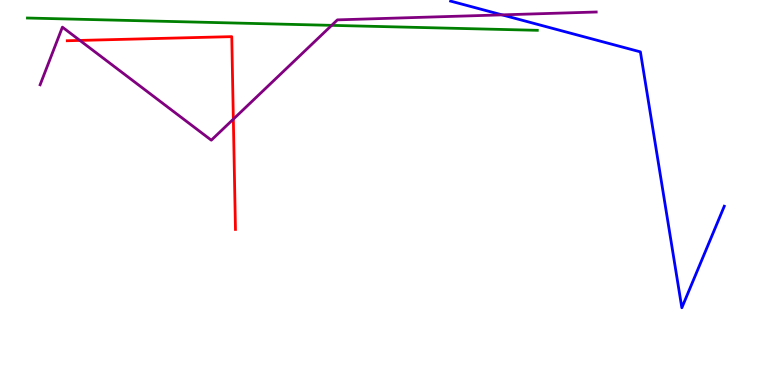[{'lines': ['blue', 'red'], 'intersections': []}, {'lines': ['green', 'red'], 'intersections': []}, {'lines': ['purple', 'red'], 'intersections': [{'x': 1.03, 'y': 8.95}, {'x': 3.01, 'y': 6.91}]}, {'lines': ['blue', 'green'], 'intersections': []}, {'lines': ['blue', 'purple'], 'intersections': [{'x': 6.48, 'y': 9.61}]}, {'lines': ['green', 'purple'], 'intersections': [{'x': 4.28, 'y': 9.34}]}]